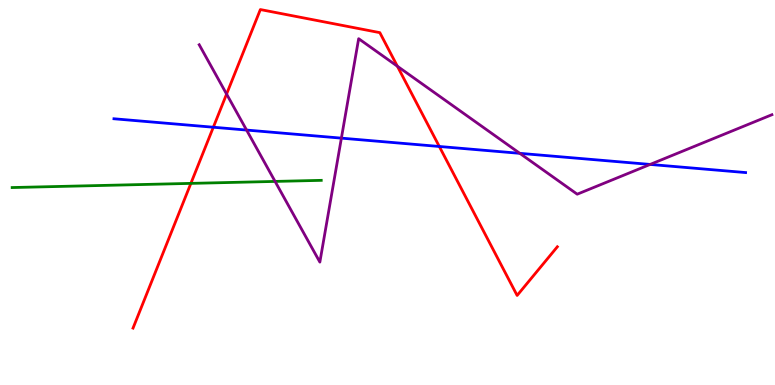[{'lines': ['blue', 'red'], 'intersections': [{'x': 2.75, 'y': 6.7}, {'x': 5.67, 'y': 6.2}]}, {'lines': ['green', 'red'], 'intersections': [{'x': 2.46, 'y': 5.24}]}, {'lines': ['purple', 'red'], 'intersections': [{'x': 2.92, 'y': 7.56}, {'x': 5.13, 'y': 8.28}]}, {'lines': ['blue', 'green'], 'intersections': []}, {'lines': ['blue', 'purple'], 'intersections': [{'x': 3.18, 'y': 6.62}, {'x': 4.41, 'y': 6.41}, {'x': 6.71, 'y': 6.02}, {'x': 8.39, 'y': 5.73}]}, {'lines': ['green', 'purple'], 'intersections': [{'x': 3.55, 'y': 5.29}]}]